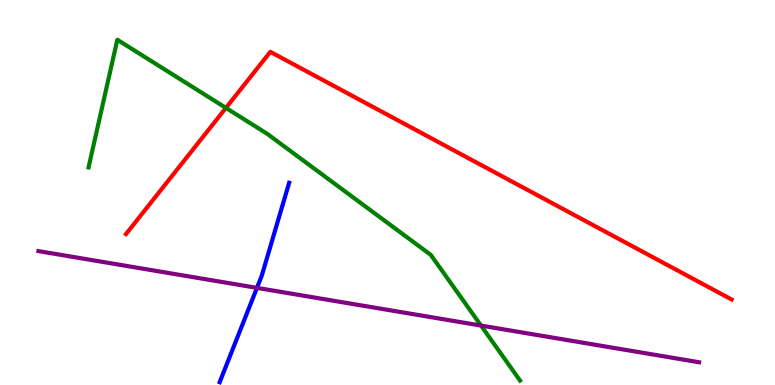[{'lines': ['blue', 'red'], 'intersections': []}, {'lines': ['green', 'red'], 'intersections': [{'x': 2.92, 'y': 7.2}]}, {'lines': ['purple', 'red'], 'intersections': []}, {'lines': ['blue', 'green'], 'intersections': []}, {'lines': ['blue', 'purple'], 'intersections': [{'x': 3.32, 'y': 2.52}]}, {'lines': ['green', 'purple'], 'intersections': [{'x': 6.21, 'y': 1.54}]}]